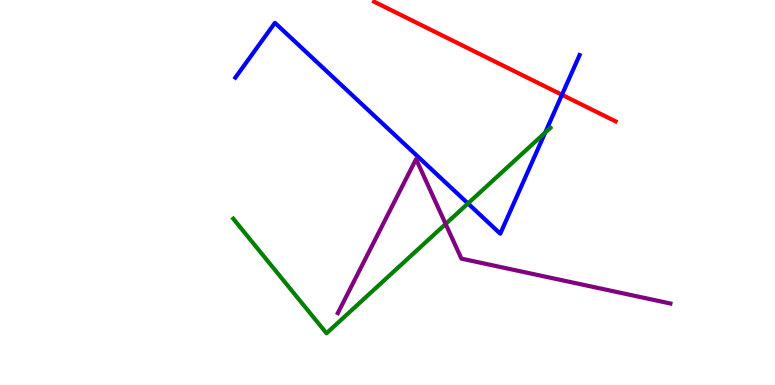[{'lines': ['blue', 'red'], 'intersections': [{'x': 7.25, 'y': 7.54}]}, {'lines': ['green', 'red'], 'intersections': []}, {'lines': ['purple', 'red'], 'intersections': []}, {'lines': ['blue', 'green'], 'intersections': [{'x': 6.04, 'y': 4.72}, {'x': 7.03, 'y': 6.56}]}, {'lines': ['blue', 'purple'], 'intersections': []}, {'lines': ['green', 'purple'], 'intersections': [{'x': 5.75, 'y': 4.18}]}]